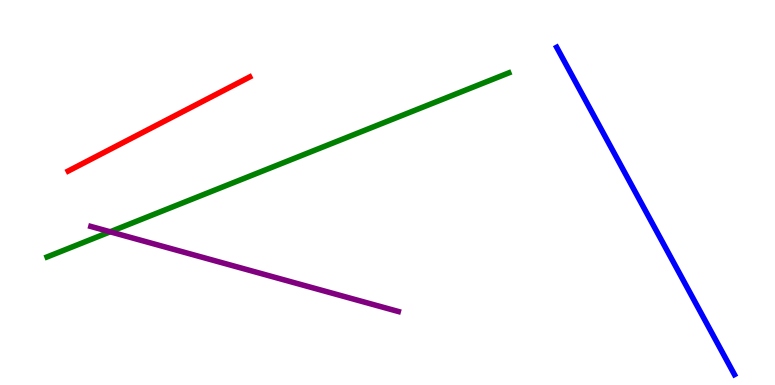[{'lines': ['blue', 'red'], 'intersections': []}, {'lines': ['green', 'red'], 'intersections': []}, {'lines': ['purple', 'red'], 'intersections': []}, {'lines': ['blue', 'green'], 'intersections': []}, {'lines': ['blue', 'purple'], 'intersections': []}, {'lines': ['green', 'purple'], 'intersections': [{'x': 1.42, 'y': 3.98}]}]